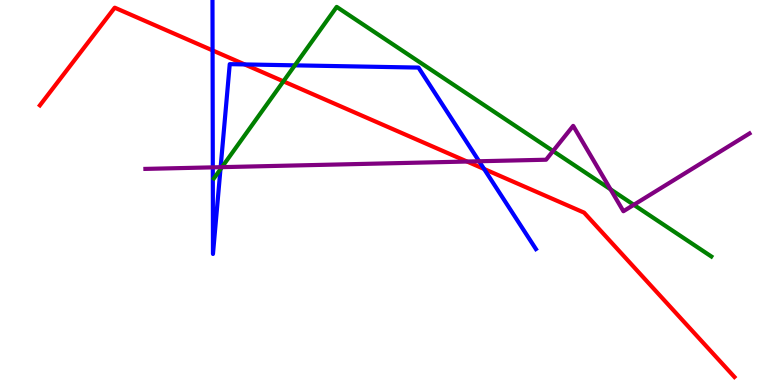[{'lines': ['blue', 'red'], 'intersections': [{'x': 2.74, 'y': 8.69}, {'x': 3.16, 'y': 8.33}, {'x': 6.25, 'y': 5.61}]}, {'lines': ['green', 'red'], 'intersections': [{'x': 3.66, 'y': 7.89}]}, {'lines': ['purple', 'red'], 'intersections': [{'x': 6.03, 'y': 5.8}]}, {'lines': ['blue', 'green'], 'intersections': [{'x': 2.84, 'y': 5.6}, {'x': 3.8, 'y': 8.3}]}, {'lines': ['blue', 'purple'], 'intersections': [{'x': 2.75, 'y': 5.65}, {'x': 2.85, 'y': 5.66}, {'x': 6.18, 'y': 5.81}]}, {'lines': ['green', 'purple'], 'intersections': [{'x': 2.86, 'y': 5.66}, {'x': 7.14, 'y': 6.08}, {'x': 7.88, 'y': 5.08}, {'x': 8.18, 'y': 4.68}]}]